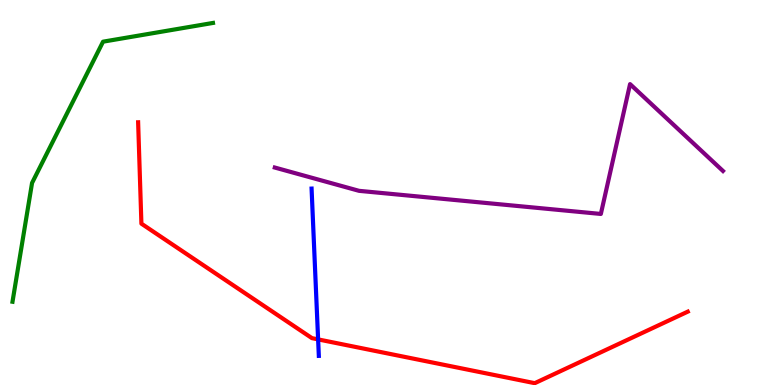[{'lines': ['blue', 'red'], 'intersections': [{'x': 4.1, 'y': 1.18}]}, {'lines': ['green', 'red'], 'intersections': []}, {'lines': ['purple', 'red'], 'intersections': []}, {'lines': ['blue', 'green'], 'intersections': []}, {'lines': ['blue', 'purple'], 'intersections': []}, {'lines': ['green', 'purple'], 'intersections': []}]